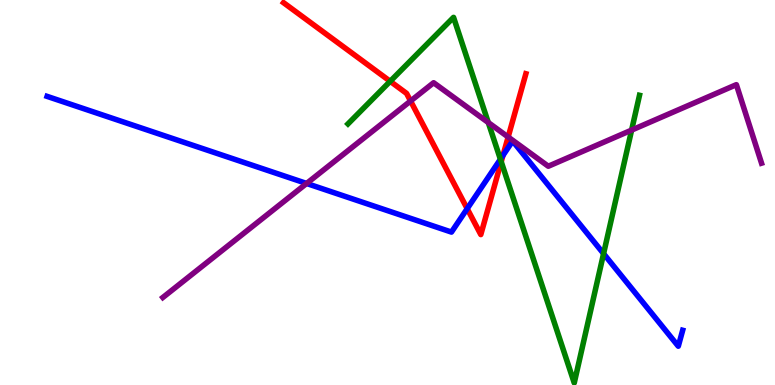[{'lines': ['blue', 'red'], 'intersections': [{'x': 6.03, 'y': 4.58}, {'x': 6.49, 'y': 5.96}]}, {'lines': ['green', 'red'], 'intersections': [{'x': 5.03, 'y': 7.89}, {'x': 6.47, 'y': 5.8}]}, {'lines': ['purple', 'red'], 'intersections': [{'x': 5.3, 'y': 7.38}, {'x': 6.56, 'y': 6.44}]}, {'lines': ['blue', 'green'], 'intersections': [{'x': 6.46, 'y': 5.86}, {'x': 7.79, 'y': 3.41}]}, {'lines': ['blue', 'purple'], 'intersections': [{'x': 3.96, 'y': 5.23}]}, {'lines': ['green', 'purple'], 'intersections': [{'x': 6.3, 'y': 6.82}, {'x': 8.15, 'y': 6.62}]}]